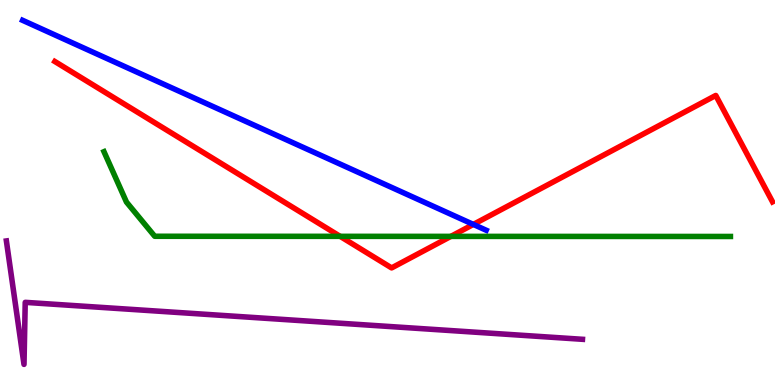[{'lines': ['blue', 'red'], 'intersections': [{'x': 6.11, 'y': 4.17}]}, {'lines': ['green', 'red'], 'intersections': [{'x': 4.39, 'y': 3.86}, {'x': 5.82, 'y': 3.86}]}, {'lines': ['purple', 'red'], 'intersections': []}, {'lines': ['blue', 'green'], 'intersections': []}, {'lines': ['blue', 'purple'], 'intersections': []}, {'lines': ['green', 'purple'], 'intersections': []}]